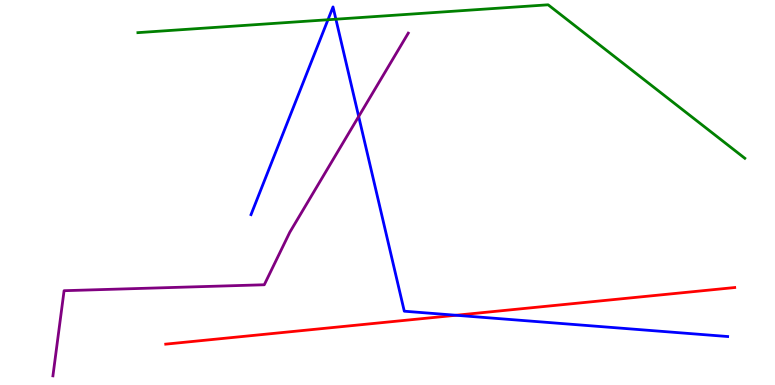[{'lines': ['blue', 'red'], 'intersections': [{'x': 5.88, 'y': 1.81}]}, {'lines': ['green', 'red'], 'intersections': []}, {'lines': ['purple', 'red'], 'intersections': []}, {'lines': ['blue', 'green'], 'intersections': [{'x': 4.23, 'y': 9.49}, {'x': 4.33, 'y': 9.5}]}, {'lines': ['blue', 'purple'], 'intersections': [{'x': 4.63, 'y': 6.97}]}, {'lines': ['green', 'purple'], 'intersections': []}]